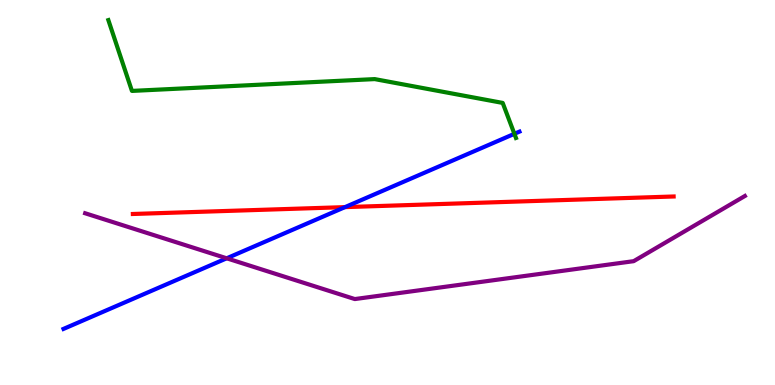[{'lines': ['blue', 'red'], 'intersections': [{'x': 4.45, 'y': 4.62}]}, {'lines': ['green', 'red'], 'intersections': []}, {'lines': ['purple', 'red'], 'intersections': []}, {'lines': ['blue', 'green'], 'intersections': [{'x': 6.64, 'y': 6.52}]}, {'lines': ['blue', 'purple'], 'intersections': [{'x': 2.93, 'y': 3.29}]}, {'lines': ['green', 'purple'], 'intersections': []}]